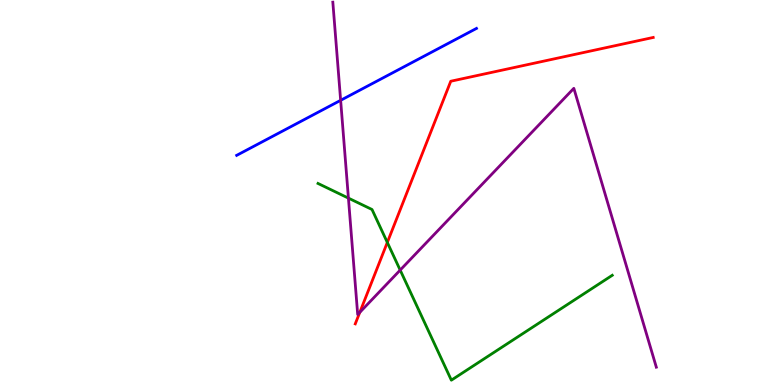[{'lines': ['blue', 'red'], 'intersections': []}, {'lines': ['green', 'red'], 'intersections': [{'x': 5.0, 'y': 3.7}]}, {'lines': ['purple', 'red'], 'intersections': [{'x': 4.64, 'y': 1.89}]}, {'lines': ['blue', 'green'], 'intersections': []}, {'lines': ['blue', 'purple'], 'intersections': [{'x': 4.4, 'y': 7.39}]}, {'lines': ['green', 'purple'], 'intersections': [{'x': 4.5, 'y': 4.85}, {'x': 5.16, 'y': 2.98}]}]